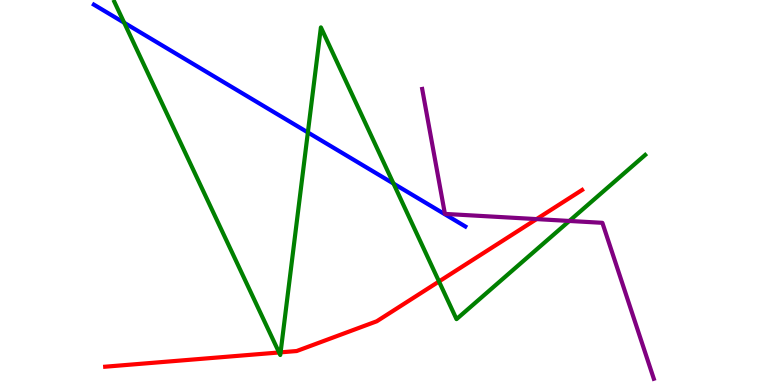[{'lines': ['blue', 'red'], 'intersections': []}, {'lines': ['green', 'red'], 'intersections': [{'x': 3.6, 'y': 0.845}, {'x': 3.62, 'y': 0.848}, {'x': 5.66, 'y': 2.69}]}, {'lines': ['purple', 'red'], 'intersections': [{'x': 6.92, 'y': 4.31}]}, {'lines': ['blue', 'green'], 'intersections': [{'x': 1.6, 'y': 9.41}, {'x': 3.97, 'y': 6.56}, {'x': 5.08, 'y': 5.23}]}, {'lines': ['blue', 'purple'], 'intersections': []}, {'lines': ['green', 'purple'], 'intersections': [{'x': 7.35, 'y': 4.26}]}]